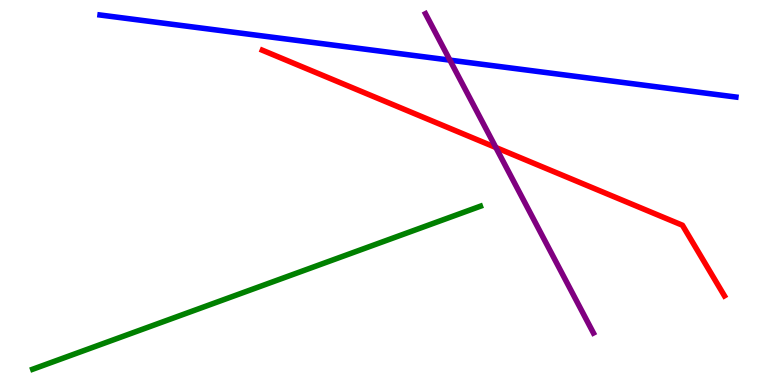[{'lines': ['blue', 'red'], 'intersections': []}, {'lines': ['green', 'red'], 'intersections': []}, {'lines': ['purple', 'red'], 'intersections': [{'x': 6.4, 'y': 6.17}]}, {'lines': ['blue', 'green'], 'intersections': []}, {'lines': ['blue', 'purple'], 'intersections': [{'x': 5.81, 'y': 8.44}]}, {'lines': ['green', 'purple'], 'intersections': []}]